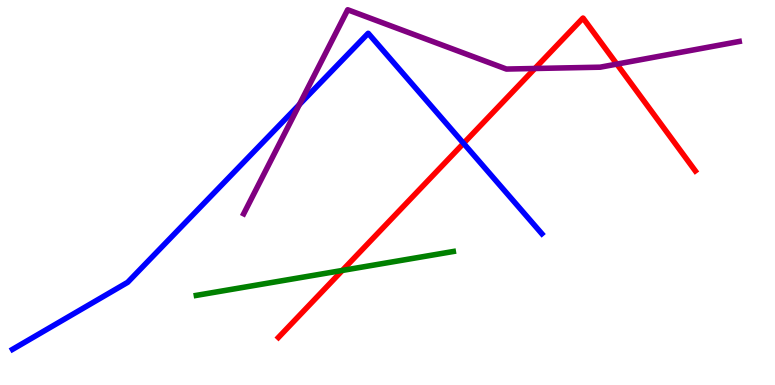[{'lines': ['blue', 'red'], 'intersections': [{'x': 5.98, 'y': 6.28}]}, {'lines': ['green', 'red'], 'intersections': [{'x': 4.42, 'y': 2.98}]}, {'lines': ['purple', 'red'], 'intersections': [{'x': 6.9, 'y': 8.22}, {'x': 7.96, 'y': 8.33}]}, {'lines': ['blue', 'green'], 'intersections': []}, {'lines': ['blue', 'purple'], 'intersections': [{'x': 3.86, 'y': 7.29}]}, {'lines': ['green', 'purple'], 'intersections': []}]